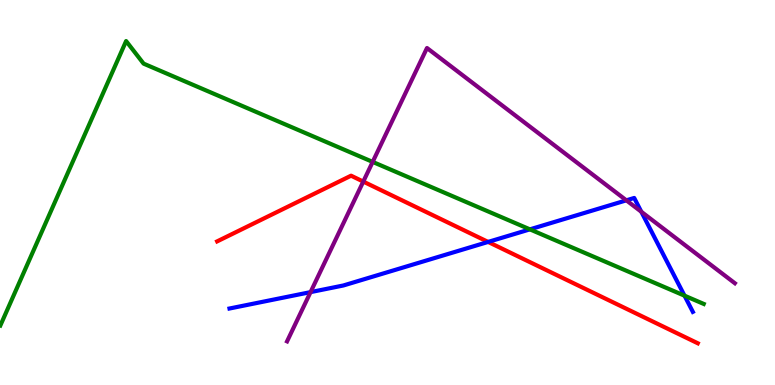[{'lines': ['blue', 'red'], 'intersections': [{'x': 6.3, 'y': 3.72}]}, {'lines': ['green', 'red'], 'intersections': []}, {'lines': ['purple', 'red'], 'intersections': [{'x': 4.69, 'y': 5.28}]}, {'lines': ['blue', 'green'], 'intersections': [{'x': 6.84, 'y': 4.04}, {'x': 8.83, 'y': 2.32}]}, {'lines': ['blue', 'purple'], 'intersections': [{'x': 4.01, 'y': 2.41}, {'x': 8.08, 'y': 4.8}, {'x': 8.27, 'y': 4.5}]}, {'lines': ['green', 'purple'], 'intersections': [{'x': 4.81, 'y': 5.79}]}]